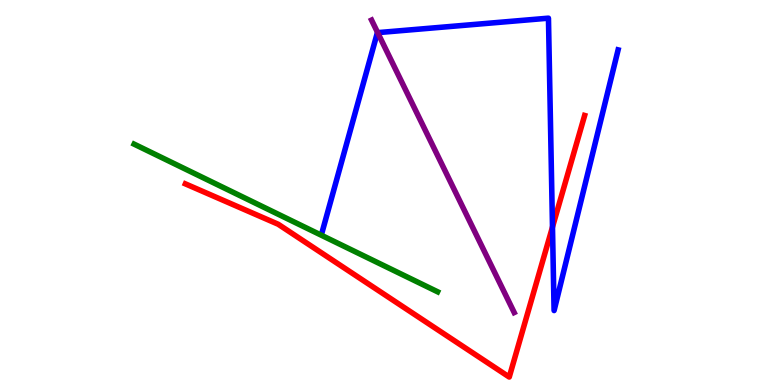[{'lines': ['blue', 'red'], 'intersections': [{'x': 7.13, 'y': 4.1}]}, {'lines': ['green', 'red'], 'intersections': []}, {'lines': ['purple', 'red'], 'intersections': []}, {'lines': ['blue', 'green'], 'intersections': []}, {'lines': ['blue', 'purple'], 'intersections': [{'x': 4.87, 'y': 9.15}]}, {'lines': ['green', 'purple'], 'intersections': []}]